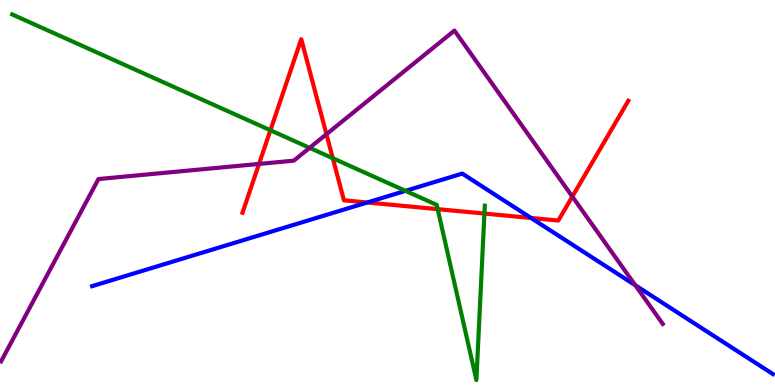[{'lines': ['blue', 'red'], 'intersections': [{'x': 4.74, 'y': 4.74}, {'x': 6.85, 'y': 4.34}]}, {'lines': ['green', 'red'], 'intersections': [{'x': 3.49, 'y': 6.62}, {'x': 4.29, 'y': 5.89}, {'x': 5.65, 'y': 4.57}, {'x': 6.25, 'y': 4.45}]}, {'lines': ['purple', 'red'], 'intersections': [{'x': 3.34, 'y': 5.74}, {'x': 4.21, 'y': 6.51}, {'x': 7.38, 'y': 4.89}]}, {'lines': ['blue', 'green'], 'intersections': [{'x': 5.23, 'y': 5.04}]}, {'lines': ['blue', 'purple'], 'intersections': [{'x': 8.2, 'y': 2.59}]}, {'lines': ['green', 'purple'], 'intersections': [{'x': 3.99, 'y': 6.16}]}]